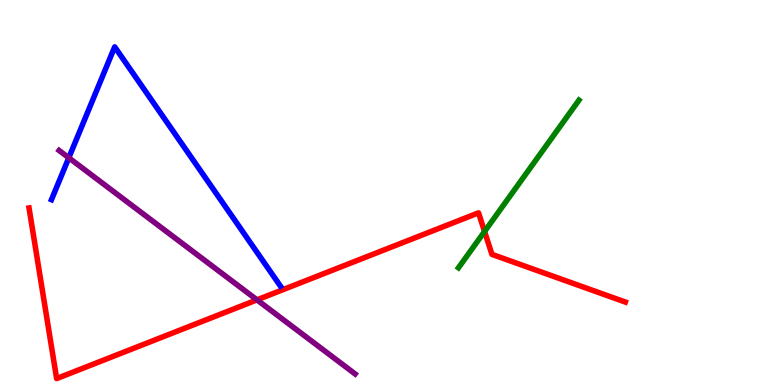[{'lines': ['blue', 'red'], 'intersections': []}, {'lines': ['green', 'red'], 'intersections': [{'x': 6.25, 'y': 3.99}]}, {'lines': ['purple', 'red'], 'intersections': [{'x': 3.32, 'y': 2.21}]}, {'lines': ['blue', 'green'], 'intersections': []}, {'lines': ['blue', 'purple'], 'intersections': [{'x': 0.888, 'y': 5.9}]}, {'lines': ['green', 'purple'], 'intersections': []}]